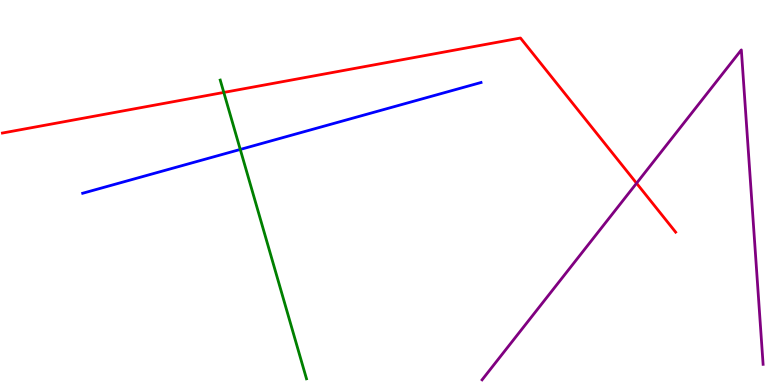[{'lines': ['blue', 'red'], 'intersections': []}, {'lines': ['green', 'red'], 'intersections': [{'x': 2.89, 'y': 7.6}]}, {'lines': ['purple', 'red'], 'intersections': [{'x': 8.21, 'y': 5.24}]}, {'lines': ['blue', 'green'], 'intersections': [{'x': 3.1, 'y': 6.12}]}, {'lines': ['blue', 'purple'], 'intersections': []}, {'lines': ['green', 'purple'], 'intersections': []}]